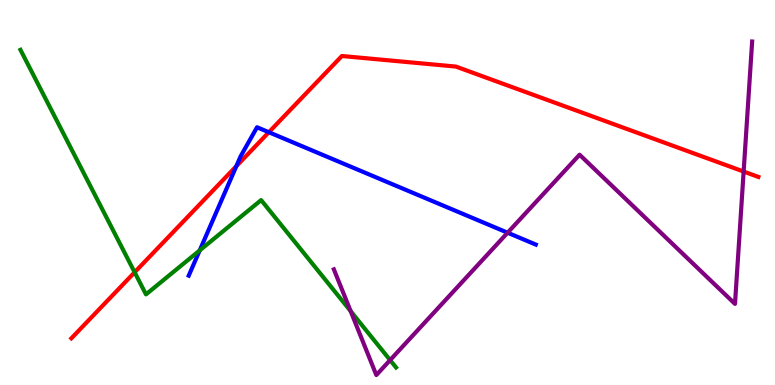[{'lines': ['blue', 'red'], 'intersections': [{'x': 3.05, 'y': 5.68}, {'x': 3.47, 'y': 6.57}]}, {'lines': ['green', 'red'], 'intersections': [{'x': 1.74, 'y': 2.93}]}, {'lines': ['purple', 'red'], 'intersections': [{'x': 9.6, 'y': 5.54}]}, {'lines': ['blue', 'green'], 'intersections': [{'x': 2.58, 'y': 3.5}]}, {'lines': ['blue', 'purple'], 'intersections': [{'x': 6.55, 'y': 3.96}]}, {'lines': ['green', 'purple'], 'intersections': [{'x': 4.52, 'y': 1.92}, {'x': 5.03, 'y': 0.647}]}]